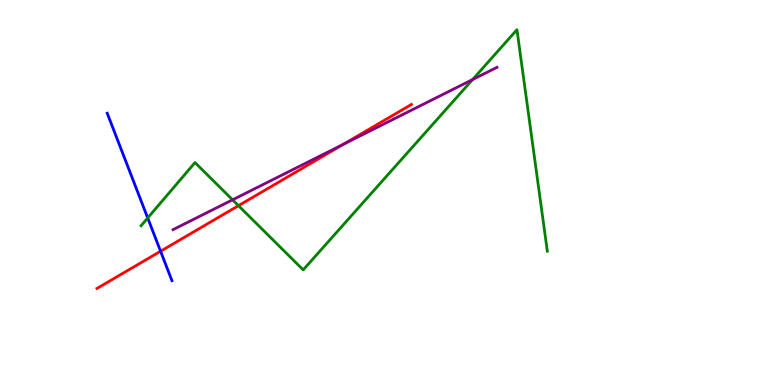[{'lines': ['blue', 'red'], 'intersections': [{'x': 2.07, 'y': 3.47}]}, {'lines': ['green', 'red'], 'intersections': [{'x': 3.08, 'y': 4.66}]}, {'lines': ['purple', 'red'], 'intersections': [{'x': 4.43, 'y': 6.25}]}, {'lines': ['blue', 'green'], 'intersections': [{'x': 1.91, 'y': 4.34}]}, {'lines': ['blue', 'purple'], 'intersections': []}, {'lines': ['green', 'purple'], 'intersections': [{'x': 3.0, 'y': 4.81}, {'x': 6.1, 'y': 7.93}]}]